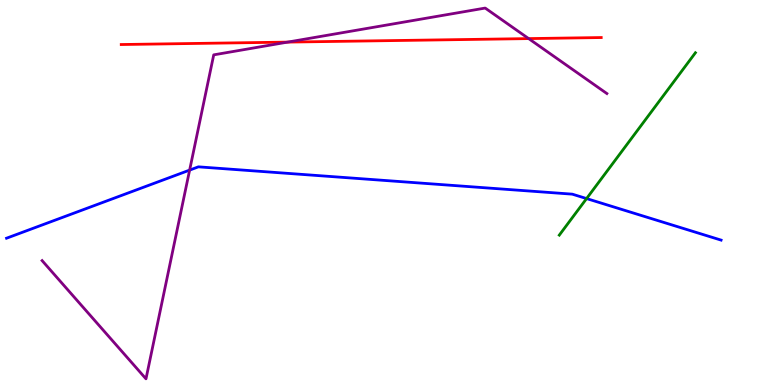[{'lines': ['blue', 'red'], 'intersections': []}, {'lines': ['green', 'red'], 'intersections': []}, {'lines': ['purple', 'red'], 'intersections': [{'x': 3.71, 'y': 8.91}, {'x': 6.82, 'y': 9.0}]}, {'lines': ['blue', 'green'], 'intersections': [{'x': 7.57, 'y': 4.84}]}, {'lines': ['blue', 'purple'], 'intersections': [{'x': 2.45, 'y': 5.58}]}, {'lines': ['green', 'purple'], 'intersections': []}]